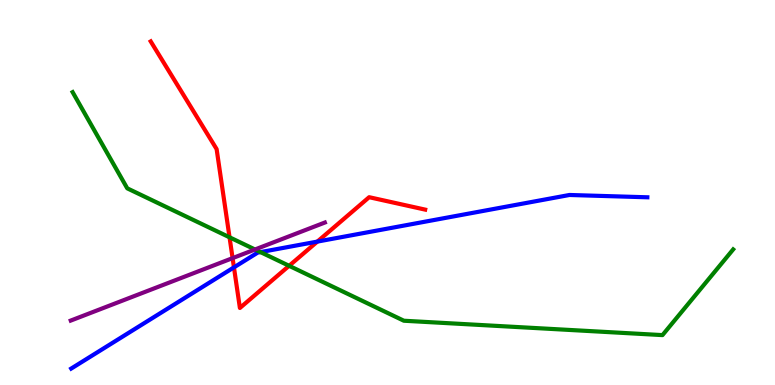[{'lines': ['blue', 'red'], 'intersections': [{'x': 3.02, 'y': 3.06}, {'x': 4.09, 'y': 3.72}]}, {'lines': ['green', 'red'], 'intersections': [{'x': 2.96, 'y': 3.84}, {'x': 3.73, 'y': 3.1}]}, {'lines': ['purple', 'red'], 'intersections': [{'x': 3.0, 'y': 3.3}]}, {'lines': ['blue', 'green'], 'intersections': [{'x': 3.36, 'y': 3.45}]}, {'lines': ['blue', 'purple'], 'intersections': []}, {'lines': ['green', 'purple'], 'intersections': [{'x': 3.29, 'y': 3.52}]}]